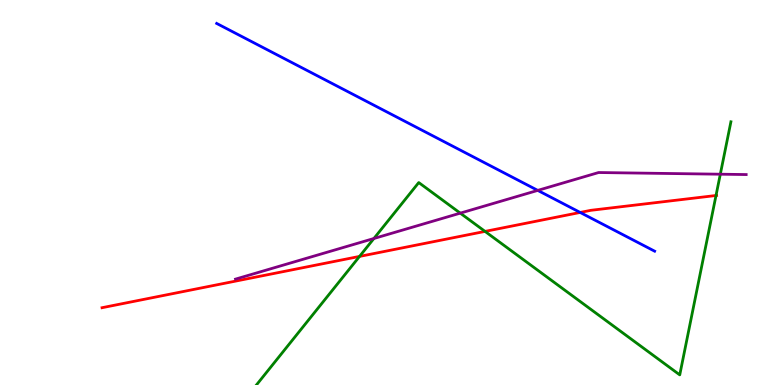[{'lines': ['blue', 'red'], 'intersections': [{'x': 7.49, 'y': 4.48}]}, {'lines': ['green', 'red'], 'intersections': [{'x': 4.64, 'y': 3.34}, {'x': 6.26, 'y': 3.99}, {'x': 9.24, 'y': 4.92}]}, {'lines': ['purple', 'red'], 'intersections': []}, {'lines': ['blue', 'green'], 'intersections': []}, {'lines': ['blue', 'purple'], 'intersections': [{'x': 6.94, 'y': 5.05}]}, {'lines': ['green', 'purple'], 'intersections': [{'x': 4.82, 'y': 3.81}, {'x': 5.94, 'y': 4.46}, {'x': 9.29, 'y': 5.48}]}]